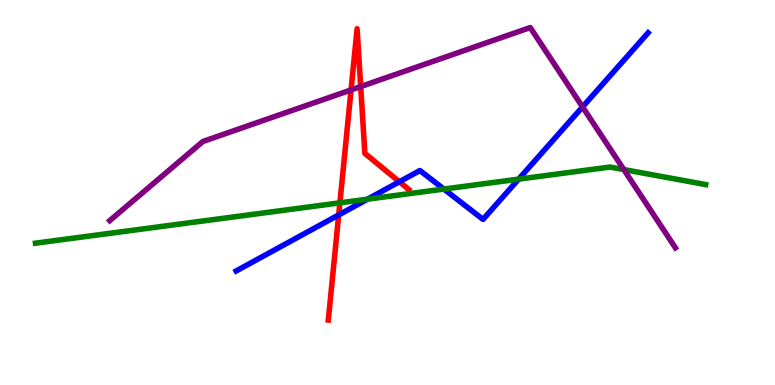[{'lines': ['blue', 'red'], 'intersections': [{'x': 4.37, 'y': 4.42}, {'x': 5.15, 'y': 5.28}]}, {'lines': ['green', 'red'], 'intersections': [{'x': 4.39, 'y': 4.73}]}, {'lines': ['purple', 'red'], 'intersections': [{'x': 4.53, 'y': 7.66}, {'x': 4.65, 'y': 7.75}]}, {'lines': ['blue', 'green'], 'intersections': [{'x': 4.74, 'y': 4.83}, {'x': 5.73, 'y': 5.09}, {'x': 6.69, 'y': 5.35}]}, {'lines': ['blue', 'purple'], 'intersections': [{'x': 7.52, 'y': 7.22}]}, {'lines': ['green', 'purple'], 'intersections': [{'x': 8.05, 'y': 5.6}]}]